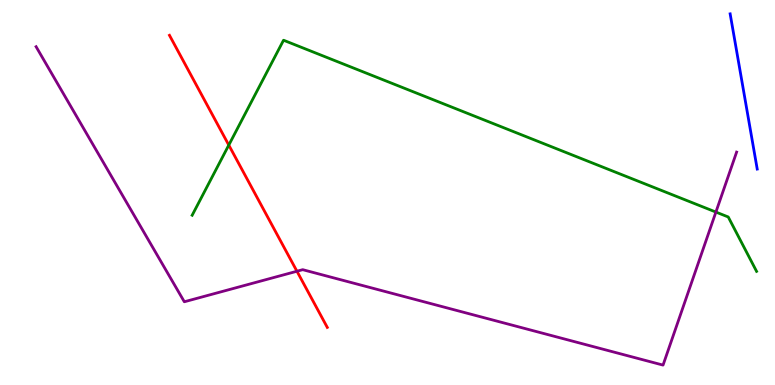[{'lines': ['blue', 'red'], 'intersections': []}, {'lines': ['green', 'red'], 'intersections': [{'x': 2.95, 'y': 6.23}]}, {'lines': ['purple', 'red'], 'intersections': [{'x': 3.83, 'y': 2.95}]}, {'lines': ['blue', 'green'], 'intersections': []}, {'lines': ['blue', 'purple'], 'intersections': []}, {'lines': ['green', 'purple'], 'intersections': [{'x': 9.24, 'y': 4.49}]}]